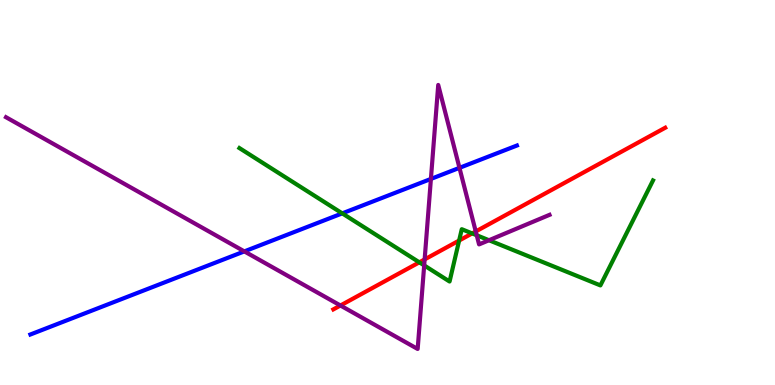[{'lines': ['blue', 'red'], 'intersections': []}, {'lines': ['green', 'red'], 'intersections': [{'x': 5.41, 'y': 3.19}, {'x': 5.92, 'y': 3.75}, {'x': 6.09, 'y': 3.94}]}, {'lines': ['purple', 'red'], 'intersections': [{'x': 4.39, 'y': 2.06}, {'x': 5.48, 'y': 3.26}, {'x': 6.14, 'y': 3.99}]}, {'lines': ['blue', 'green'], 'intersections': [{'x': 4.42, 'y': 4.46}]}, {'lines': ['blue', 'purple'], 'intersections': [{'x': 3.15, 'y': 3.47}, {'x': 5.56, 'y': 5.35}, {'x': 5.93, 'y': 5.64}]}, {'lines': ['green', 'purple'], 'intersections': [{'x': 5.47, 'y': 3.11}, {'x': 6.15, 'y': 3.89}, {'x': 6.31, 'y': 3.76}]}]